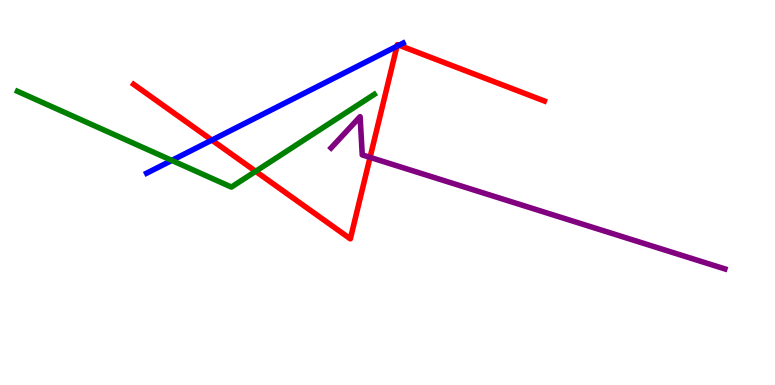[{'lines': ['blue', 'red'], 'intersections': [{'x': 2.73, 'y': 6.36}, {'x': 5.12, 'y': 8.8}, {'x': 5.15, 'y': 8.83}]}, {'lines': ['green', 'red'], 'intersections': [{'x': 3.3, 'y': 5.55}]}, {'lines': ['purple', 'red'], 'intersections': [{'x': 4.78, 'y': 5.91}]}, {'lines': ['blue', 'green'], 'intersections': [{'x': 2.22, 'y': 5.83}]}, {'lines': ['blue', 'purple'], 'intersections': []}, {'lines': ['green', 'purple'], 'intersections': []}]